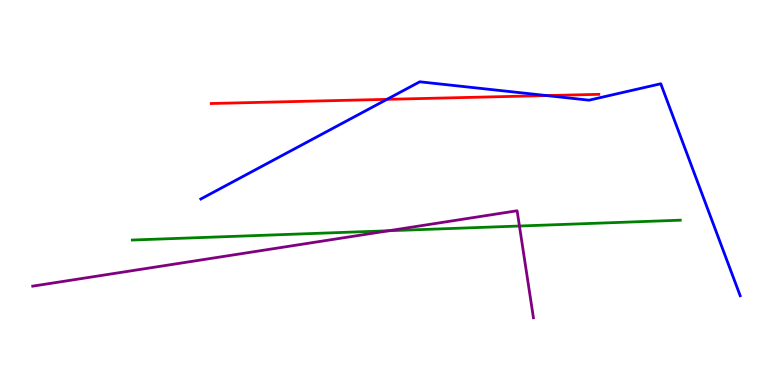[{'lines': ['blue', 'red'], 'intersections': [{'x': 4.99, 'y': 7.42}, {'x': 7.05, 'y': 7.52}]}, {'lines': ['green', 'red'], 'intersections': []}, {'lines': ['purple', 'red'], 'intersections': []}, {'lines': ['blue', 'green'], 'intersections': []}, {'lines': ['blue', 'purple'], 'intersections': []}, {'lines': ['green', 'purple'], 'intersections': [{'x': 5.02, 'y': 4.01}, {'x': 6.7, 'y': 4.13}]}]